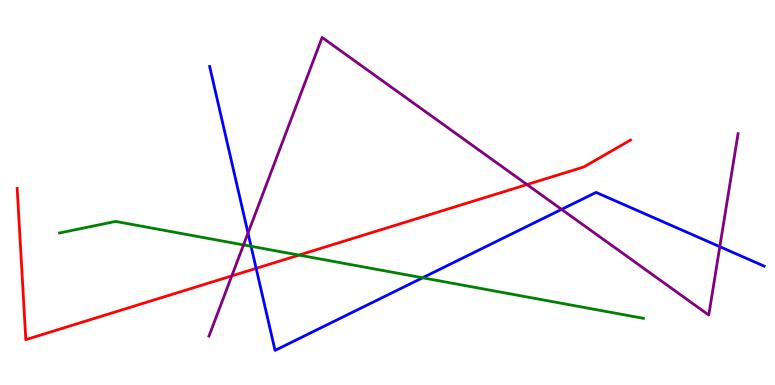[{'lines': ['blue', 'red'], 'intersections': [{'x': 3.31, 'y': 3.03}]}, {'lines': ['green', 'red'], 'intersections': [{'x': 3.86, 'y': 3.37}]}, {'lines': ['purple', 'red'], 'intersections': [{'x': 2.99, 'y': 2.83}, {'x': 6.8, 'y': 5.21}]}, {'lines': ['blue', 'green'], 'intersections': [{'x': 3.24, 'y': 3.6}, {'x': 5.45, 'y': 2.78}]}, {'lines': ['blue', 'purple'], 'intersections': [{'x': 3.2, 'y': 3.95}, {'x': 7.25, 'y': 4.56}, {'x': 9.29, 'y': 3.59}]}, {'lines': ['green', 'purple'], 'intersections': [{'x': 3.14, 'y': 3.64}]}]